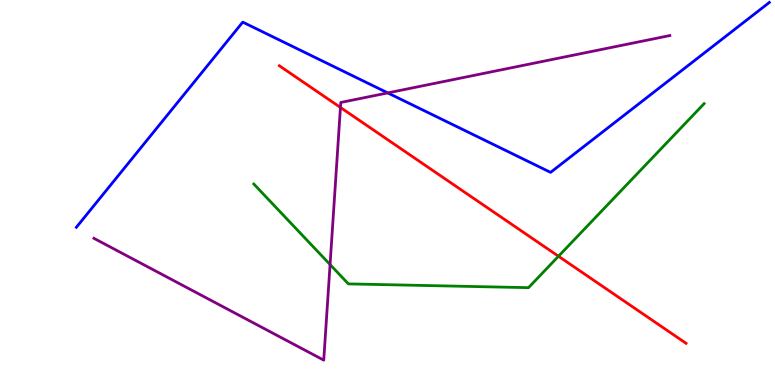[{'lines': ['blue', 'red'], 'intersections': []}, {'lines': ['green', 'red'], 'intersections': [{'x': 7.21, 'y': 3.34}]}, {'lines': ['purple', 'red'], 'intersections': [{'x': 4.39, 'y': 7.21}]}, {'lines': ['blue', 'green'], 'intersections': []}, {'lines': ['blue', 'purple'], 'intersections': [{'x': 5.0, 'y': 7.59}]}, {'lines': ['green', 'purple'], 'intersections': [{'x': 4.26, 'y': 3.13}]}]